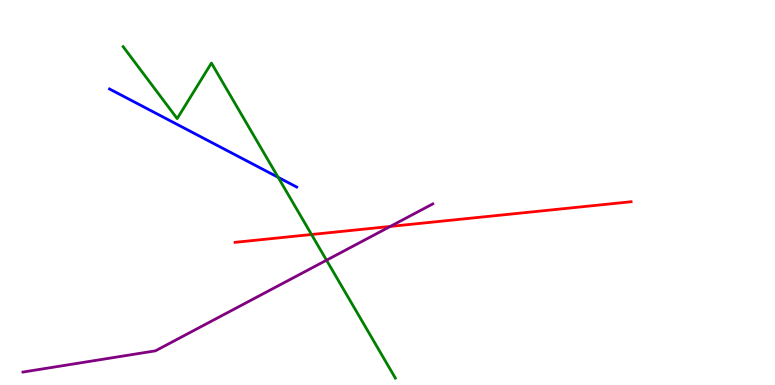[{'lines': ['blue', 'red'], 'intersections': []}, {'lines': ['green', 'red'], 'intersections': [{'x': 4.02, 'y': 3.91}]}, {'lines': ['purple', 'red'], 'intersections': [{'x': 5.04, 'y': 4.12}]}, {'lines': ['blue', 'green'], 'intersections': [{'x': 3.59, 'y': 5.39}]}, {'lines': ['blue', 'purple'], 'intersections': []}, {'lines': ['green', 'purple'], 'intersections': [{'x': 4.21, 'y': 3.24}]}]